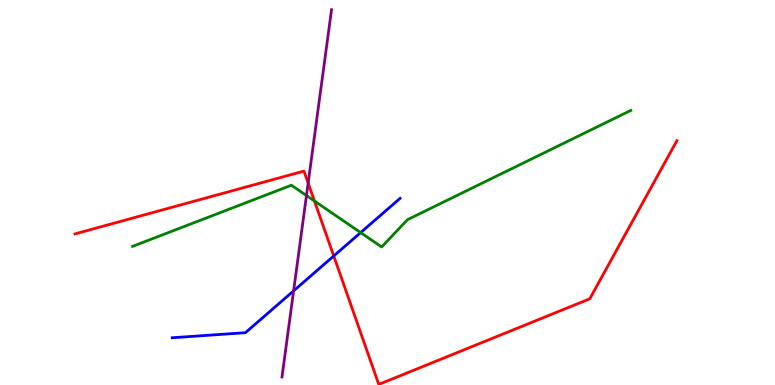[{'lines': ['blue', 'red'], 'intersections': [{'x': 4.31, 'y': 3.35}]}, {'lines': ['green', 'red'], 'intersections': [{'x': 4.06, 'y': 4.78}]}, {'lines': ['purple', 'red'], 'intersections': [{'x': 3.98, 'y': 5.25}]}, {'lines': ['blue', 'green'], 'intersections': [{'x': 4.65, 'y': 3.96}]}, {'lines': ['blue', 'purple'], 'intersections': [{'x': 3.79, 'y': 2.45}]}, {'lines': ['green', 'purple'], 'intersections': [{'x': 3.95, 'y': 4.92}]}]